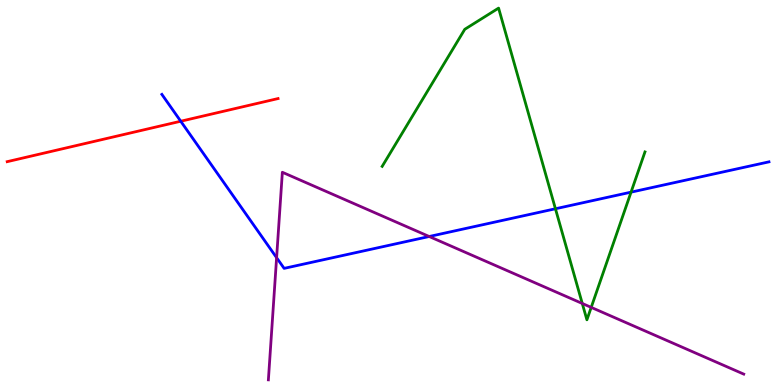[{'lines': ['blue', 'red'], 'intersections': [{'x': 2.33, 'y': 6.85}]}, {'lines': ['green', 'red'], 'intersections': []}, {'lines': ['purple', 'red'], 'intersections': []}, {'lines': ['blue', 'green'], 'intersections': [{'x': 7.17, 'y': 4.58}, {'x': 8.14, 'y': 5.01}]}, {'lines': ['blue', 'purple'], 'intersections': [{'x': 3.57, 'y': 3.31}, {'x': 5.54, 'y': 3.86}]}, {'lines': ['green', 'purple'], 'intersections': [{'x': 7.51, 'y': 2.12}, {'x': 7.63, 'y': 2.02}]}]